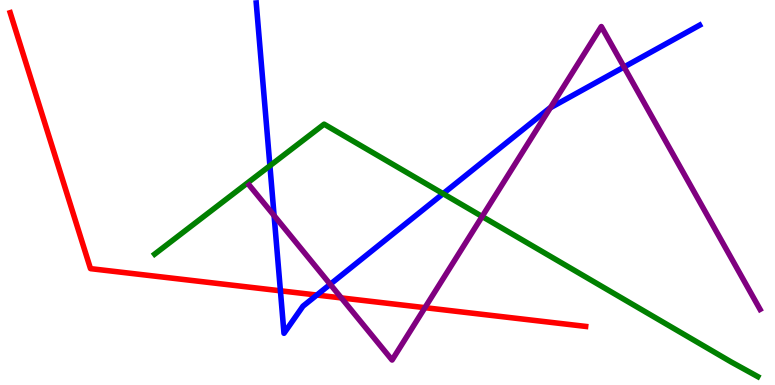[{'lines': ['blue', 'red'], 'intersections': [{'x': 3.62, 'y': 2.45}, {'x': 4.09, 'y': 2.34}]}, {'lines': ['green', 'red'], 'intersections': []}, {'lines': ['purple', 'red'], 'intersections': [{'x': 4.4, 'y': 2.26}, {'x': 5.48, 'y': 2.01}]}, {'lines': ['blue', 'green'], 'intersections': [{'x': 3.48, 'y': 5.69}, {'x': 5.72, 'y': 4.97}]}, {'lines': ['blue', 'purple'], 'intersections': [{'x': 3.54, 'y': 4.4}, {'x': 4.26, 'y': 2.62}, {'x': 7.1, 'y': 7.2}, {'x': 8.05, 'y': 8.26}]}, {'lines': ['green', 'purple'], 'intersections': [{'x': 6.22, 'y': 4.38}]}]